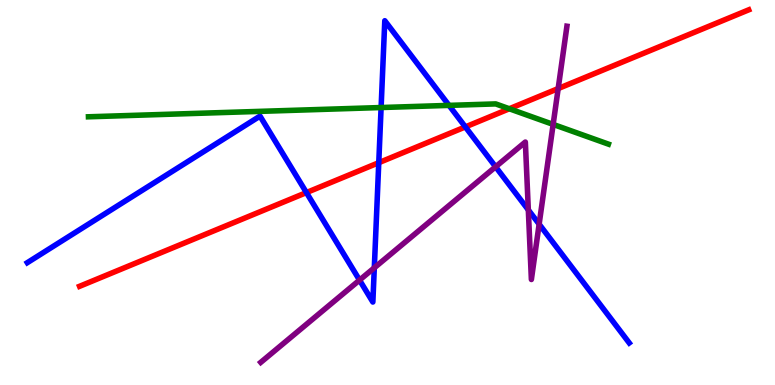[{'lines': ['blue', 'red'], 'intersections': [{'x': 3.95, 'y': 5.0}, {'x': 4.89, 'y': 5.77}, {'x': 6.0, 'y': 6.7}]}, {'lines': ['green', 'red'], 'intersections': [{'x': 6.57, 'y': 7.18}]}, {'lines': ['purple', 'red'], 'intersections': [{'x': 7.2, 'y': 7.7}]}, {'lines': ['blue', 'green'], 'intersections': [{'x': 4.92, 'y': 7.21}, {'x': 5.79, 'y': 7.26}]}, {'lines': ['blue', 'purple'], 'intersections': [{'x': 4.64, 'y': 2.72}, {'x': 4.83, 'y': 3.04}, {'x': 6.4, 'y': 5.67}, {'x': 6.82, 'y': 4.55}, {'x': 6.96, 'y': 4.18}]}, {'lines': ['green', 'purple'], 'intersections': [{'x': 7.14, 'y': 6.77}]}]